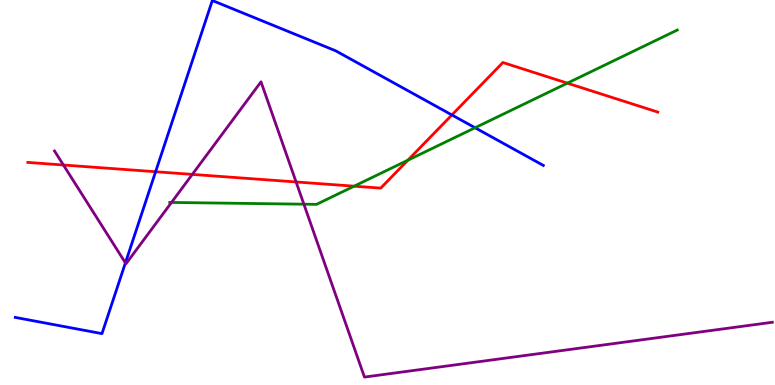[{'lines': ['blue', 'red'], 'intersections': [{'x': 2.01, 'y': 5.54}, {'x': 5.83, 'y': 7.01}]}, {'lines': ['green', 'red'], 'intersections': [{'x': 4.57, 'y': 5.16}, {'x': 5.26, 'y': 5.84}, {'x': 7.32, 'y': 7.84}]}, {'lines': ['purple', 'red'], 'intersections': [{'x': 0.818, 'y': 5.71}, {'x': 2.48, 'y': 5.47}, {'x': 3.82, 'y': 5.27}]}, {'lines': ['blue', 'green'], 'intersections': [{'x': 6.13, 'y': 6.68}]}, {'lines': ['blue', 'purple'], 'intersections': [{'x': 1.62, 'y': 3.17}]}, {'lines': ['green', 'purple'], 'intersections': [{'x': 2.21, 'y': 4.74}, {'x': 3.92, 'y': 4.7}]}]